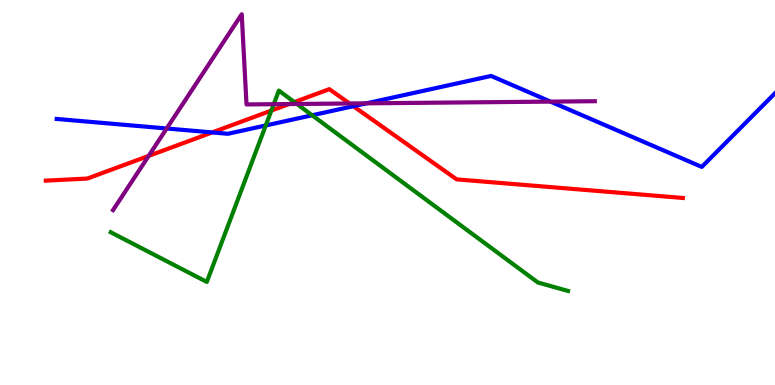[{'lines': ['blue', 'red'], 'intersections': [{'x': 2.74, 'y': 6.56}, {'x': 4.56, 'y': 7.24}]}, {'lines': ['green', 'red'], 'intersections': [{'x': 3.5, 'y': 7.13}, {'x': 3.8, 'y': 7.35}]}, {'lines': ['purple', 'red'], 'intersections': [{'x': 1.92, 'y': 5.95}, {'x': 3.73, 'y': 7.3}, {'x': 4.51, 'y': 7.31}]}, {'lines': ['blue', 'green'], 'intersections': [{'x': 3.43, 'y': 6.74}, {'x': 4.03, 'y': 7.01}]}, {'lines': ['blue', 'purple'], 'intersections': [{'x': 2.15, 'y': 6.66}, {'x': 4.73, 'y': 7.32}, {'x': 7.1, 'y': 7.36}]}, {'lines': ['green', 'purple'], 'intersections': [{'x': 3.53, 'y': 7.29}, {'x': 3.83, 'y': 7.3}]}]